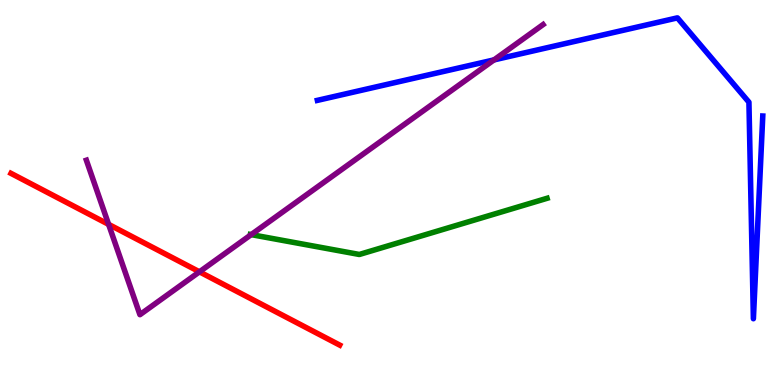[{'lines': ['blue', 'red'], 'intersections': []}, {'lines': ['green', 'red'], 'intersections': []}, {'lines': ['purple', 'red'], 'intersections': [{'x': 1.4, 'y': 4.17}, {'x': 2.57, 'y': 2.94}]}, {'lines': ['blue', 'green'], 'intersections': []}, {'lines': ['blue', 'purple'], 'intersections': [{'x': 6.37, 'y': 8.44}]}, {'lines': ['green', 'purple'], 'intersections': [{'x': 3.24, 'y': 3.91}]}]